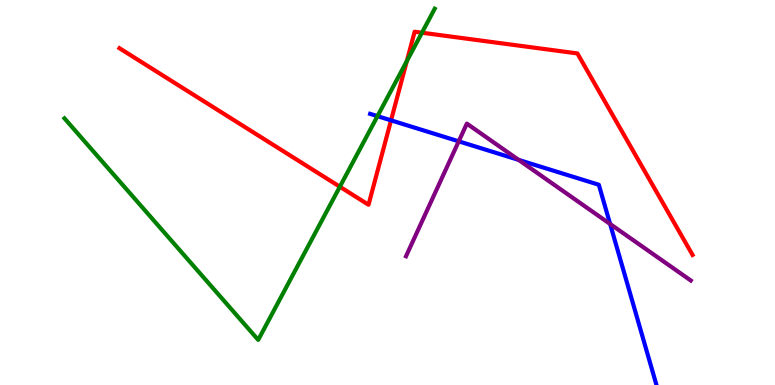[{'lines': ['blue', 'red'], 'intersections': [{'x': 5.05, 'y': 6.87}]}, {'lines': ['green', 'red'], 'intersections': [{'x': 4.39, 'y': 5.15}, {'x': 5.25, 'y': 8.41}, {'x': 5.44, 'y': 9.15}]}, {'lines': ['purple', 'red'], 'intersections': []}, {'lines': ['blue', 'green'], 'intersections': [{'x': 4.87, 'y': 6.98}]}, {'lines': ['blue', 'purple'], 'intersections': [{'x': 5.92, 'y': 6.33}, {'x': 6.69, 'y': 5.85}, {'x': 7.87, 'y': 4.18}]}, {'lines': ['green', 'purple'], 'intersections': []}]